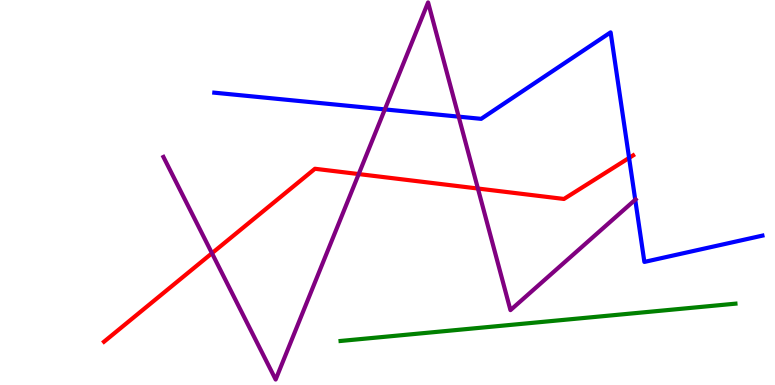[{'lines': ['blue', 'red'], 'intersections': [{'x': 8.12, 'y': 5.9}]}, {'lines': ['green', 'red'], 'intersections': []}, {'lines': ['purple', 'red'], 'intersections': [{'x': 2.74, 'y': 3.42}, {'x': 4.63, 'y': 5.48}, {'x': 6.17, 'y': 5.1}]}, {'lines': ['blue', 'green'], 'intersections': []}, {'lines': ['blue', 'purple'], 'intersections': [{'x': 4.97, 'y': 7.16}, {'x': 5.92, 'y': 6.97}, {'x': 8.2, 'y': 4.81}]}, {'lines': ['green', 'purple'], 'intersections': []}]